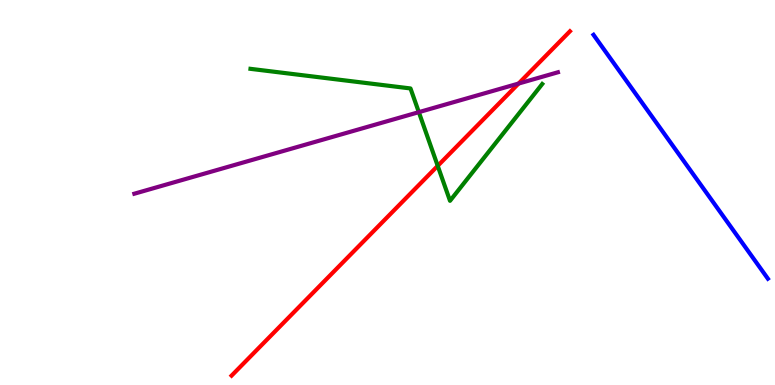[{'lines': ['blue', 'red'], 'intersections': []}, {'lines': ['green', 'red'], 'intersections': [{'x': 5.65, 'y': 5.69}]}, {'lines': ['purple', 'red'], 'intersections': [{'x': 6.69, 'y': 7.83}]}, {'lines': ['blue', 'green'], 'intersections': []}, {'lines': ['blue', 'purple'], 'intersections': []}, {'lines': ['green', 'purple'], 'intersections': [{'x': 5.4, 'y': 7.09}]}]